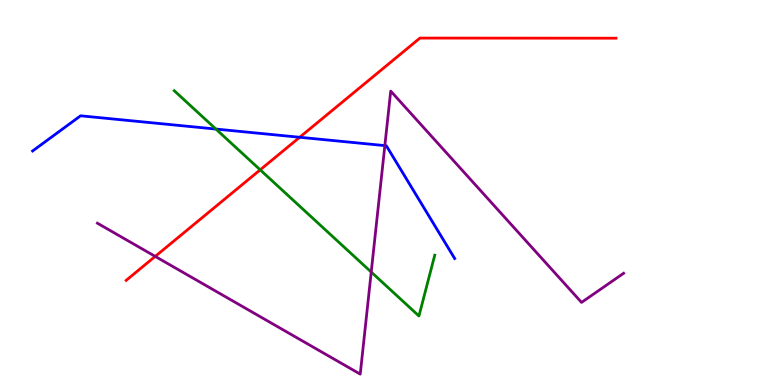[{'lines': ['blue', 'red'], 'intersections': [{'x': 3.87, 'y': 6.43}]}, {'lines': ['green', 'red'], 'intersections': [{'x': 3.36, 'y': 5.59}]}, {'lines': ['purple', 'red'], 'intersections': [{'x': 2.0, 'y': 3.34}]}, {'lines': ['blue', 'green'], 'intersections': [{'x': 2.79, 'y': 6.65}]}, {'lines': ['blue', 'purple'], 'intersections': [{'x': 4.97, 'y': 6.22}]}, {'lines': ['green', 'purple'], 'intersections': [{'x': 4.79, 'y': 2.93}]}]